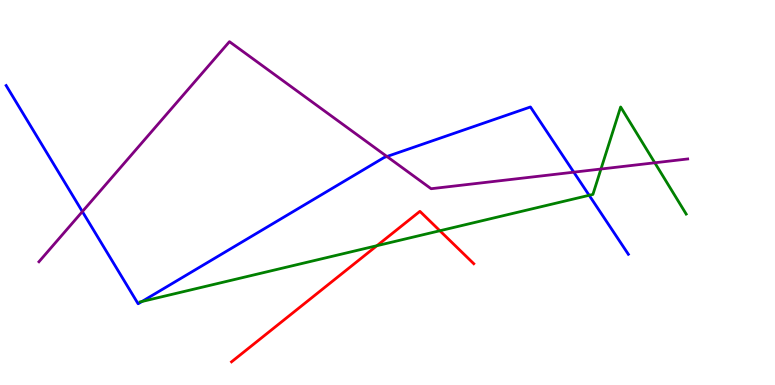[{'lines': ['blue', 'red'], 'intersections': []}, {'lines': ['green', 'red'], 'intersections': [{'x': 4.86, 'y': 3.62}, {'x': 5.68, 'y': 4.01}]}, {'lines': ['purple', 'red'], 'intersections': []}, {'lines': ['blue', 'green'], 'intersections': [{'x': 1.83, 'y': 2.17}, {'x': 7.6, 'y': 4.93}]}, {'lines': ['blue', 'purple'], 'intersections': [{'x': 1.06, 'y': 4.5}, {'x': 4.99, 'y': 5.93}, {'x': 7.4, 'y': 5.53}]}, {'lines': ['green', 'purple'], 'intersections': [{'x': 7.75, 'y': 5.61}, {'x': 8.45, 'y': 5.77}]}]